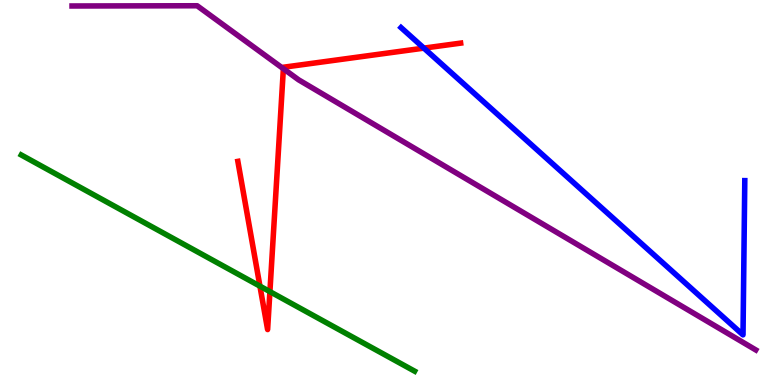[{'lines': ['blue', 'red'], 'intersections': [{'x': 5.47, 'y': 8.75}]}, {'lines': ['green', 'red'], 'intersections': [{'x': 3.35, 'y': 2.57}, {'x': 3.48, 'y': 2.43}]}, {'lines': ['purple', 'red'], 'intersections': [{'x': 3.66, 'y': 8.22}]}, {'lines': ['blue', 'green'], 'intersections': []}, {'lines': ['blue', 'purple'], 'intersections': []}, {'lines': ['green', 'purple'], 'intersections': []}]